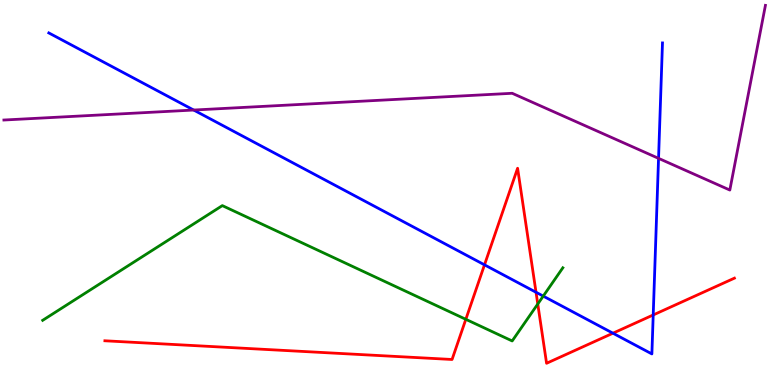[{'lines': ['blue', 'red'], 'intersections': [{'x': 6.25, 'y': 3.12}, {'x': 6.92, 'y': 2.41}, {'x': 7.91, 'y': 1.35}, {'x': 8.43, 'y': 1.82}]}, {'lines': ['green', 'red'], 'intersections': [{'x': 6.01, 'y': 1.71}, {'x': 6.94, 'y': 2.1}]}, {'lines': ['purple', 'red'], 'intersections': []}, {'lines': ['blue', 'green'], 'intersections': [{'x': 7.01, 'y': 2.31}]}, {'lines': ['blue', 'purple'], 'intersections': [{'x': 2.5, 'y': 7.14}, {'x': 8.5, 'y': 5.89}]}, {'lines': ['green', 'purple'], 'intersections': []}]